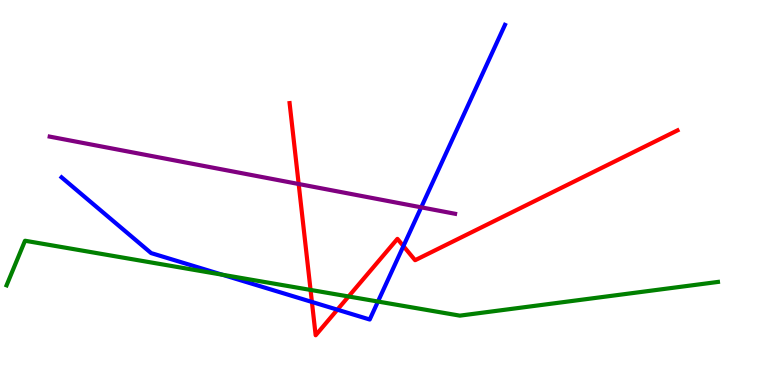[{'lines': ['blue', 'red'], 'intersections': [{'x': 4.02, 'y': 2.16}, {'x': 4.35, 'y': 1.96}, {'x': 5.21, 'y': 3.61}]}, {'lines': ['green', 'red'], 'intersections': [{'x': 4.01, 'y': 2.47}, {'x': 4.5, 'y': 2.3}]}, {'lines': ['purple', 'red'], 'intersections': [{'x': 3.85, 'y': 5.22}]}, {'lines': ['blue', 'green'], 'intersections': [{'x': 2.87, 'y': 2.86}, {'x': 4.88, 'y': 2.17}]}, {'lines': ['blue', 'purple'], 'intersections': [{'x': 5.43, 'y': 4.61}]}, {'lines': ['green', 'purple'], 'intersections': []}]